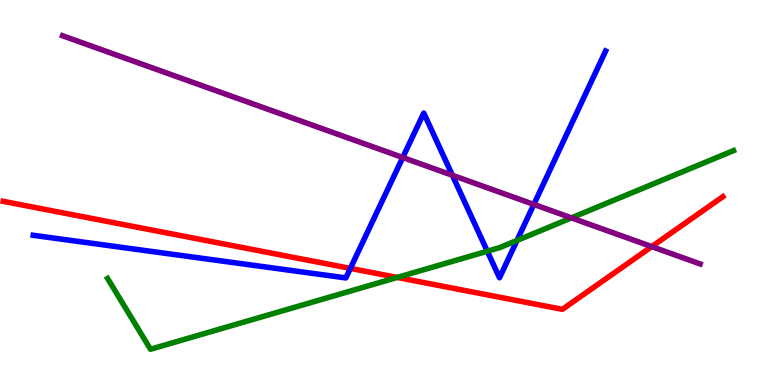[{'lines': ['blue', 'red'], 'intersections': [{'x': 4.52, 'y': 3.03}]}, {'lines': ['green', 'red'], 'intersections': [{'x': 5.13, 'y': 2.79}]}, {'lines': ['purple', 'red'], 'intersections': [{'x': 8.41, 'y': 3.59}]}, {'lines': ['blue', 'green'], 'intersections': [{'x': 6.29, 'y': 3.47}, {'x': 6.67, 'y': 3.75}]}, {'lines': ['blue', 'purple'], 'intersections': [{'x': 5.2, 'y': 5.91}, {'x': 5.84, 'y': 5.45}, {'x': 6.89, 'y': 4.69}]}, {'lines': ['green', 'purple'], 'intersections': [{'x': 7.37, 'y': 4.34}]}]